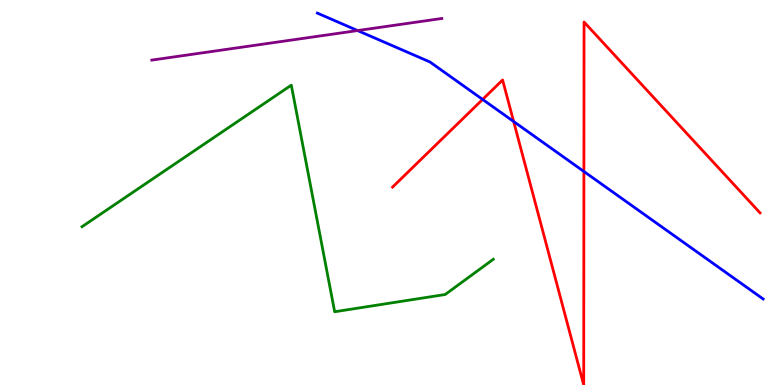[{'lines': ['blue', 'red'], 'intersections': [{'x': 6.23, 'y': 7.42}, {'x': 6.63, 'y': 6.84}, {'x': 7.53, 'y': 5.55}]}, {'lines': ['green', 'red'], 'intersections': []}, {'lines': ['purple', 'red'], 'intersections': []}, {'lines': ['blue', 'green'], 'intersections': []}, {'lines': ['blue', 'purple'], 'intersections': [{'x': 4.61, 'y': 9.21}]}, {'lines': ['green', 'purple'], 'intersections': []}]